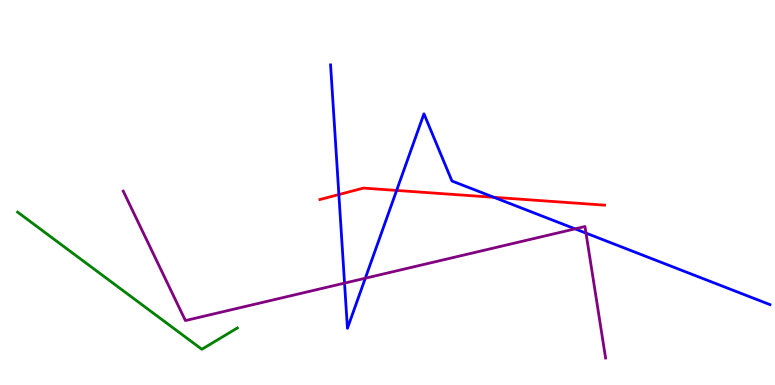[{'lines': ['blue', 'red'], 'intersections': [{'x': 4.37, 'y': 4.95}, {'x': 5.12, 'y': 5.05}, {'x': 6.37, 'y': 4.87}]}, {'lines': ['green', 'red'], 'intersections': []}, {'lines': ['purple', 'red'], 'intersections': []}, {'lines': ['blue', 'green'], 'intersections': []}, {'lines': ['blue', 'purple'], 'intersections': [{'x': 4.45, 'y': 2.65}, {'x': 4.71, 'y': 2.77}, {'x': 7.42, 'y': 4.06}, {'x': 7.56, 'y': 3.95}]}, {'lines': ['green', 'purple'], 'intersections': []}]